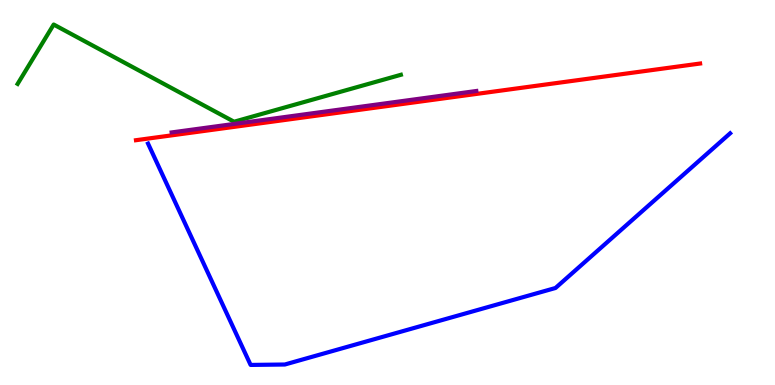[{'lines': ['blue', 'red'], 'intersections': []}, {'lines': ['green', 'red'], 'intersections': []}, {'lines': ['purple', 'red'], 'intersections': []}, {'lines': ['blue', 'green'], 'intersections': []}, {'lines': ['blue', 'purple'], 'intersections': []}, {'lines': ['green', 'purple'], 'intersections': []}]